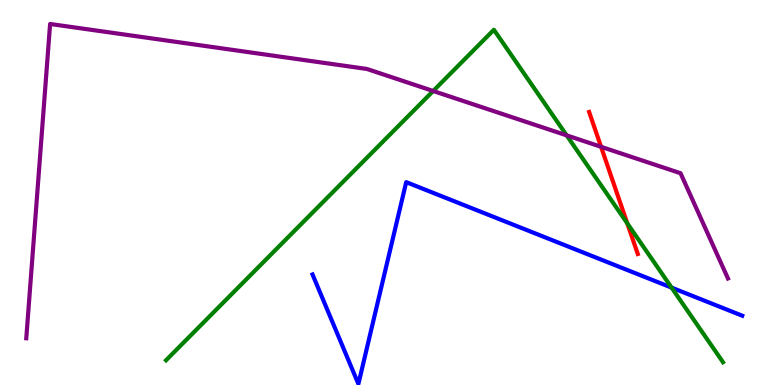[{'lines': ['blue', 'red'], 'intersections': []}, {'lines': ['green', 'red'], 'intersections': [{'x': 8.09, 'y': 4.2}]}, {'lines': ['purple', 'red'], 'intersections': [{'x': 7.76, 'y': 6.19}]}, {'lines': ['blue', 'green'], 'intersections': [{'x': 8.67, 'y': 2.53}]}, {'lines': ['blue', 'purple'], 'intersections': []}, {'lines': ['green', 'purple'], 'intersections': [{'x': 5.59, 'y': 7.64}, {'x': 7.31, 'y': 6.48}]}]